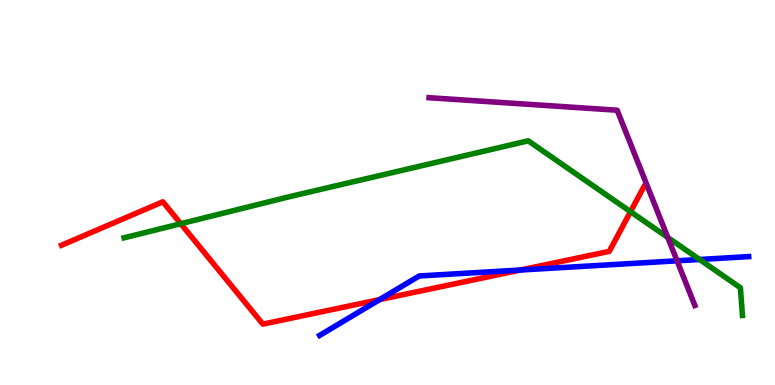[{'lines': ['blue', 'red'], 'intersections': [{'x': 4.9, 'y': 2.22}, {'x': 6.72, 'y': 2.99}]}, {'lines': ['green', 'red'], 'intersections': [{'x': 2.33, 'y': 4.19}, {'x': 8.14, 'y': 4.5}]}, {'lines': ['purple', 'red'], 'intersections': []}, {'lines': ['blue', 'green'], 'intersections': [{'x': 9.03, 'y': 3.26}]}, {'lines': ['blue', 'purple'], 'intersections': [{'x': 8.74, 'y': 3.23}]}, {'lines': ['green', 'purple'], 'intersections': [{'x': 8.62, 'y': 3.83}]}]